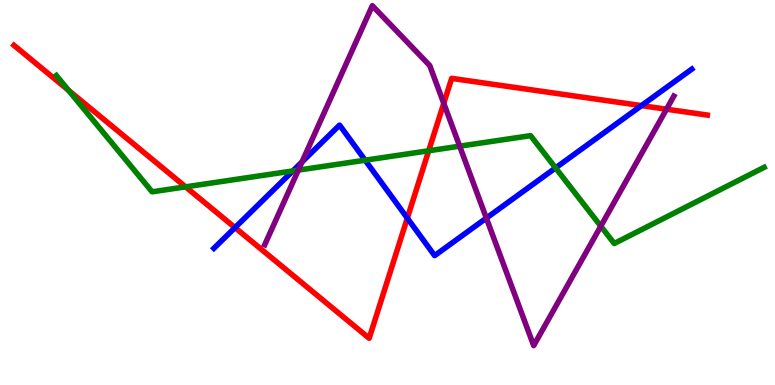[{'lines': ['blue', 'red'], 'intersections': [{'x': 3.03, 'y': 4.09}, {'x': 5.26, 'y': 4.33}, {'x': 8.28, 'y': 7.26}]}, {'lines': ['green', 'red'], 'intersections': [{'x': 0.884, 'y': 7.65}, {'x': 2.39, 'y': 5.15}, {'x': 5.53, 'y': 6.08}]}, {'lines': ['purple', 'red'], 'intersections': [{'x': 5.73, 'y': 7.32}, {'x': 8.6, 'y': 7.16}]}, {'lines': ['blue', 'green'], 'intersections': [{'x': 3.78, 'y': 5.56}, {'x': 4.71, 'y': 5.84}, {'x': 7.17, 'y': 5.64}]}, {'lines': ['blue', 'purple'], 'intersections': [{'x': 3.9, 'y': 5.79}, {'x': 6.28, 'y': 4.33}]}, {'lines': ['green', 'purple'], 'intersections': [{'x': 3.85, 'y': 5.58}, {'x': 5.93, 'y': 6.2}, {'x': 7.75, 'y': 4.13}]}]